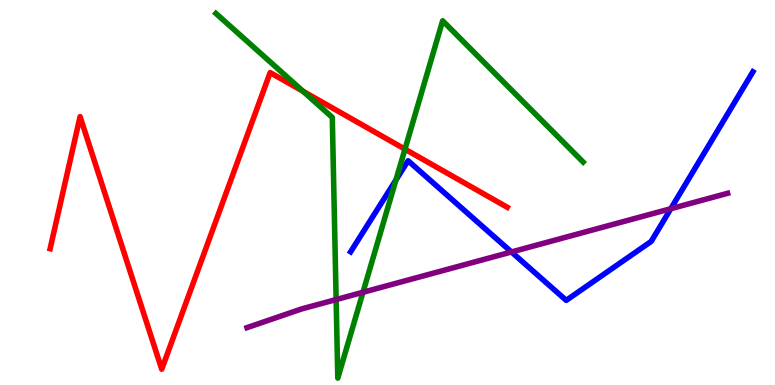[{'lines': ['blue', 'red'], 'intersections': []}, {'lines': ['green', 'red'], 'intersections': [{'x': 3.91, 'y': 7.63}, {'x': 5.23, 'y': 6.13}]}, {'lines': ['purple', 'red'], 'intersections': []}, {'lines': ['blue', 'green'], 'intersections': [{'x': 5.11, 'y': 5.33}]}, {'lines': ['blue', 'purple'], 'intersections': [{'x': 6.6, 'y': 3.46}, {'x': 8.66, 'y': 4.58}]}, {'lines': ['green', 'purple'], 'intersections': [{'x': 4.34, 'y': 2.22}, {'x': 4.68, 'y': 2.41}]}]